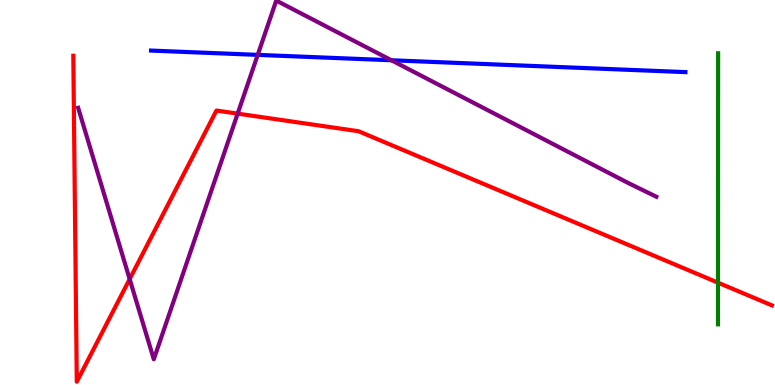[{'lines': ['blue', 'red'], 'intersections': []}, {'lines': ['green', 'red'], 'intersections': [{'x': 9.26, 'y': 2.66}]}, {'lines': ['purple', 'red'], 'intersections': [{'x': 1.67, 'y': 2.75}, {'x': 3.07, 'y': 7.05}]}, {'lines': ['blue', 'green'], 'intersections': []}, {'lines': ['blue', 'purple'], 'intersections': [{'x': 3.33, 'y': 8.57}, {'x': 5.05, 'y': 8.43}]}, {'lines': ['green', 'purple'], 'intersections': []}]